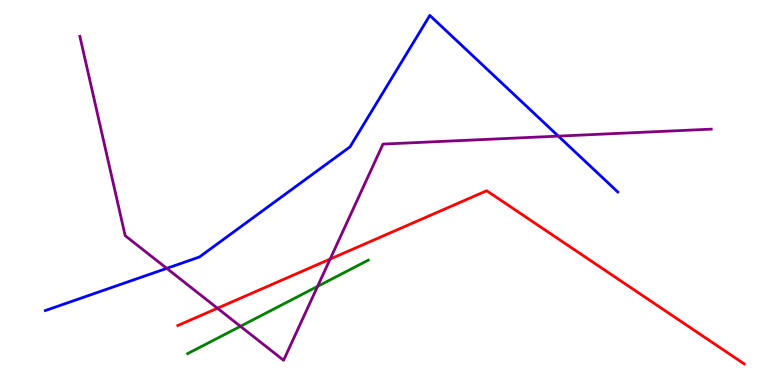[{'lines': ['blue', 'red'], 'intersections': []}, {'lines': ['green', 'red'], 'intersections': []}, {'lines': ['purple', 'red'], 'intersections': [{'x': 2.81, 'y': 1.99}, {'x': 4.26, 'y': 3.27}]}, {'lines': ['blue', 'green'], 'intersections': []}, {'lines': ['blue', 'purple'], 'intersections': [{'x': 2.15, 'y': 3.03}, {'x': 7.2, 'y': 6.46}]}, {'lines': ['green', 'purple'], 'intersections': [{'x': 3.1, 'y': 1.52}, {'x': 4.1, 'y': 2.56}]}]